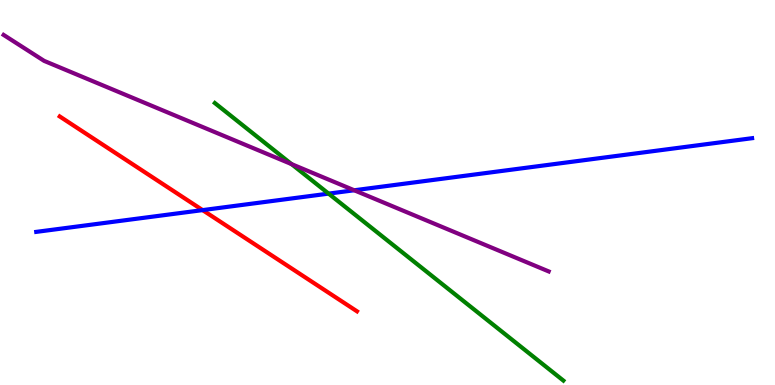[{'lines': ['blue', 'red'], 'intersections': [{'x': 2.61, 'y': 4.54}]}, {'lines': ['green', 'red'], 'intersections': []}, {'lines': ['purple', 'red'], 'intersections': []}, {'lines': ['blue', 'green'], 'intersections': [{'x': 4.24, 'y': 4.97}]}, {'lines': ['blue', 'purple'], 'intersections': [{'x': 4.57, 'y': 5.06}]}, {'lines': ['green', 'purple'], 'intersections': [{'x': 3.76, 'y': 5.74}]}]